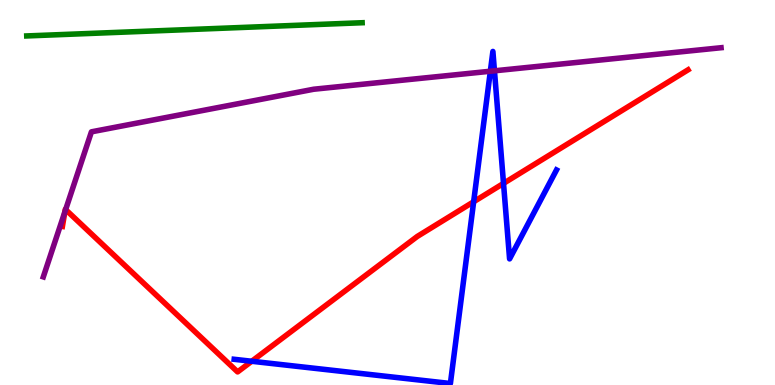[{'lines': ['blue', 'red'], 'intersections': [{'x': 3.25, 'y': 0.617}, {'x': 6.11, 'y': 4.76}, {'x': 6.5, 'y': 5.24}]}, {'lines': ['green', 'red'], 'intersections': []}, {'lines': ['purple', 'red'], 'intersections': [{'x': 0.837, 'y': 4.5}, {'x': 0.847, 'y': 4.56}]}, {'lines': ['blue', 'green'], 'intersections': []}, {'lines': ['blue', 'purple'], 'intersections': [{'x': 6.33, 'y': 8.15}, {'x': 6.38, 'y': 8.16}]}, {'lines': ['green', 'purple'], 'intersections': []}]